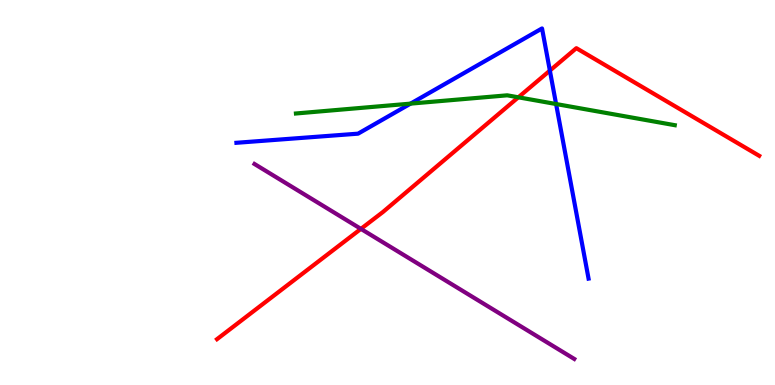[{'lines': ['blue', 'red'], 'intersections': [{'x': 7.1, 'y': 8.17}]}, {'lines': ['green', 'red'], 'intersections': [{'x': 6.69, 'y': 7.47}]}, {'lines': ['purple', 'red'], 'intersections': [{'x': 4.66, 'y': 4.06}]}, {'lines': ['blue', 'green'], 'intersections': [{'x': 5.3, 'y': 7.31}, {'x': 7.18, 'y': 7.3}]}, {'lines': ['blue', 'purple'], 'intersections': []}, {'lines': ['green', 'purple'], 'intersections': []}]